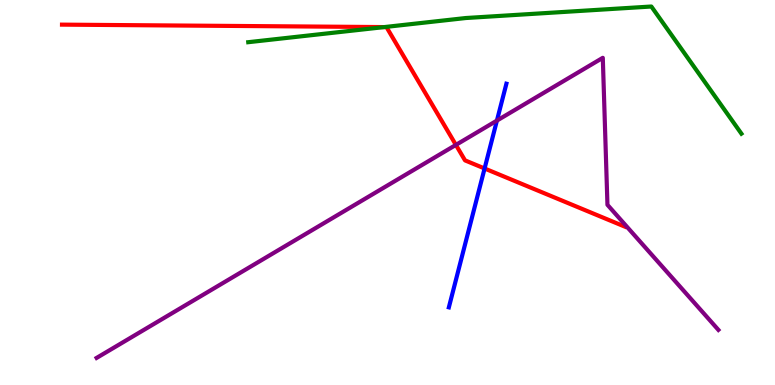[{'lines': ['blue', 'red'], 'intersections': [{'x': 6.25, 'y': 5.62}]}, {'lines': ['green', 'red'], 'intersections': [{'x': 4.96, 'y': 9.3}]}, {'lines': ['purple', 'red'], 'intersections': [{'x': 5.88, 'y': 6.24}]}, {'lines': ['blue', 'green'], 'intersections': []}, {'lines': ['blue', 'purple'], 'intersections': [{'x': 6.41, 'y': 6.87}]}, {'lines': ['green', 'purple'], 'intersections': []}]